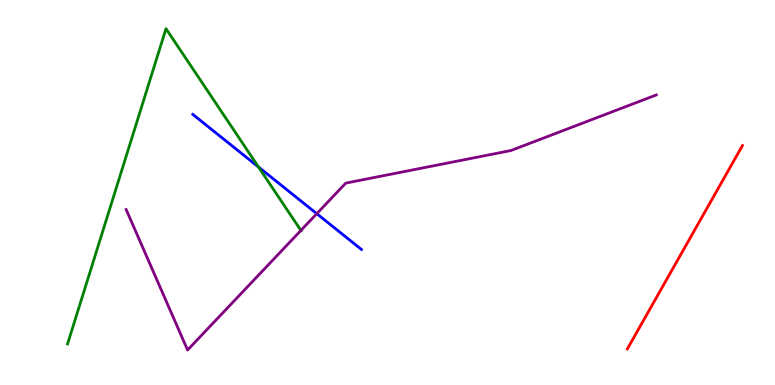[{'lines': ['blue', 'red'], 'intersections': []}, {'lines': ['green', 'red'], 'intersections': []}, {'lines': ['purple', 'red'], 'intersections': []}, {'lines': ['blue', 'green'], 'intersections': [{'x': 3.34, 'y': 5.66}]}, {'lines': ['blue', 'purple'], 'intersections': [{'x': 4.09, 'y': 4.45}]}, {'lines': ['green', 'purple'], 'intersections': [{'x': 3.88, 'y': 4.01}]}]